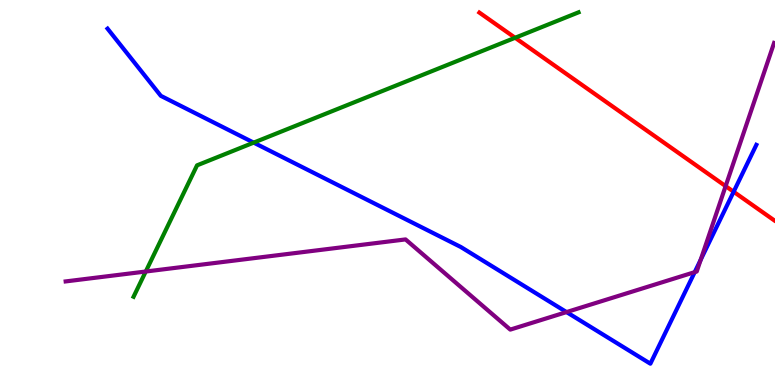[{'lines': ['blue', 'red'], 'intersections': [{'x': 9.47, 'y': 5.02}]}, {'lines': ['green', 'red'], 'intersections': [{'x': 6.65, 'y': 9.02}]}, {'lines': ['purple', 'red'], 'intersections': [{'x': 9.36, 'y': 5.17}]}, {'lines': ['blue', 'green'], 'intersections': [{'x': 3.27, 'y': 6.3}]}, {'lines': ['blue', 'purple'], 'intersections': [{'x': 7.31, 'y': 1.89}, {'x': 8.96, 'y': 2.93}, {'x': 9.04, 'y': 3.25}]}, {'lines': ['green', 'purple'], 'intersections': [{'x': 1.88, 'y': 2.95}]}]